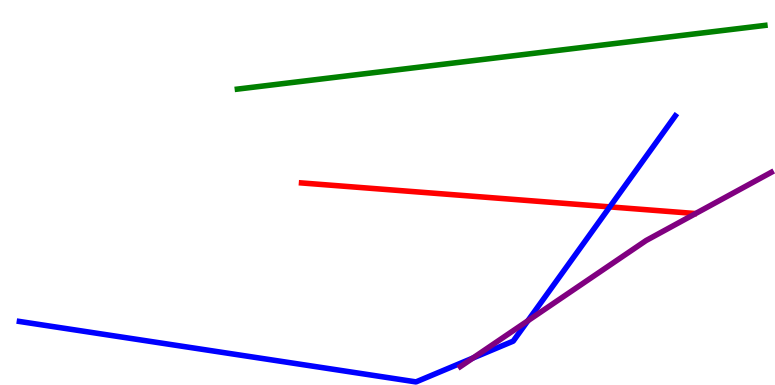[{'lines': ['blue', 'red'], 'intersections': [{'x': 7.87, 'y': 4.63}]}, {'lines': ['green', 'red'], 'intersections': []}, {'lines': ['purple', 'red'], 'intersections': []}, {'lines': ['blue', 'green'], 'intersections': []}, {'lines': ['blue', 'purple'], 'intersections': [{'x': 6.1, 'y': 0.701}, {'x': 6.81, 'y': 1.67}]}, {'lines': ['green', 'purple'], 'intersections': []}]